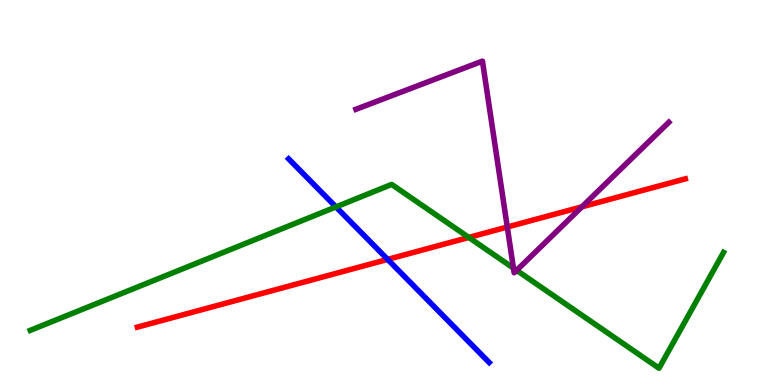[{'lines': ['blue', 'red'], 'intersections': [{'x': 5.0, 'y': 3.26}]}, {'lines': ['green', 'red'], 'intersections': [{'x': 6.05, 'y': 3.83}]}, {'lines': ['purple', 'red'], 'intersections': [{'x': 6.55, 'y': 4.1}, {'x': 7.51, 'y': 4.63}]}, {'lines': ['blue', 'green'], 'intersections': [{'x': 4.34, 'y': 4.63}]}, {'lines': ['blue', 'purple'], 'intersections': []}, {'lines': ['green', 'purple'], 'intersections': [{'x': 6.62, 'y': 3.04}, {'x': 6.67, 'y': 2.98}]}]